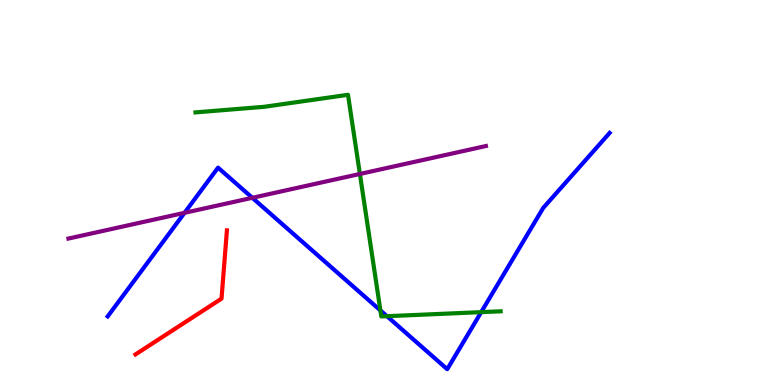[{'lines': ['blue', 'red'], 'intersections': []}, {'lines': ['green', 'red'], 'intersections': []}, {'lines': ['purple', 'red'], 'intersections': []}, {'lines': ['blue', 'green'], 'intersections': [{'x': 4.91, 'y': 1.94}, {'x': 4.99, 'y': 1.79}, {'x': 6.21, 'y': 1.89}]}, {'lines': ['blue', 'purple'], 'intersections': [{'x': 2.38, 'y': 4.47}, {'x': 3.26, 'y': 4.86}]}, {'lines': ['green', 'purple'], 'intersections': [{'x': 4.64, 'y': 5.48}]}]